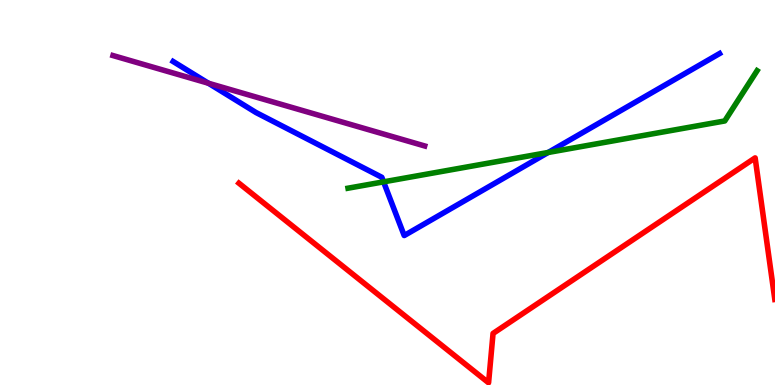[{'lines': ['blue', 'red'], 'intersections': []}, {'lines': ['green', 'red'], 'intersections': []}, {'lines': ['purple', 'red'], 'intersections': []}, {'lines': ['blue', 'green'], 'intersections': [{'x': 4.95, 'y': 5.28}, {'x': 7.07, 'y': 6.04}]}, {'lines': ['blue', 'purple'], 'intersections': [{'x': 2.69, 'y': 7.84}]}, {'lines': ['green', 'purple'], 'intersections': []}]